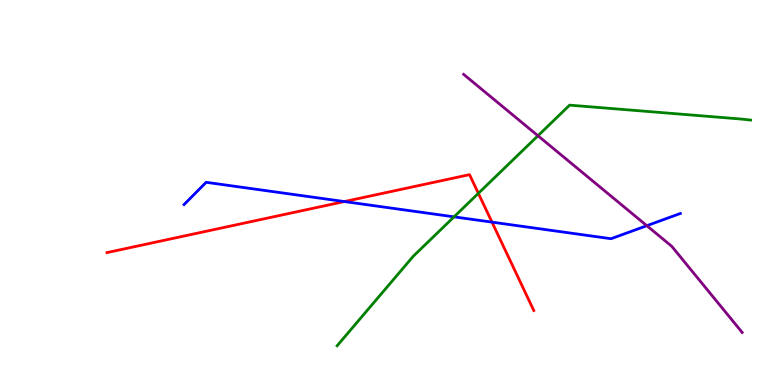[{'lines': ['blue', 'red'], 'intersections': [{'x': 4.44, 'y': 4.76}, {'x': 6.35, 'y': 4.23}]}, {'lines': ['green', 'red'], 'intersections': [{'x': 6.17, 'y': 4.98}]}, {'lines': ['purple', 'red'], 'intersections': []}, {'lines': ['blue', 'green'], 'intersections': [{'x': 5.86, 'y': 4.37}]}, {'lines': ['blue', 'purple'], 'intersections': [{'x': 8.35, 'y': 4.14}]}, {'lines': ['green', 'purple'], 'intersections': [{'x': 6.94, 'y': 6.47}]}]